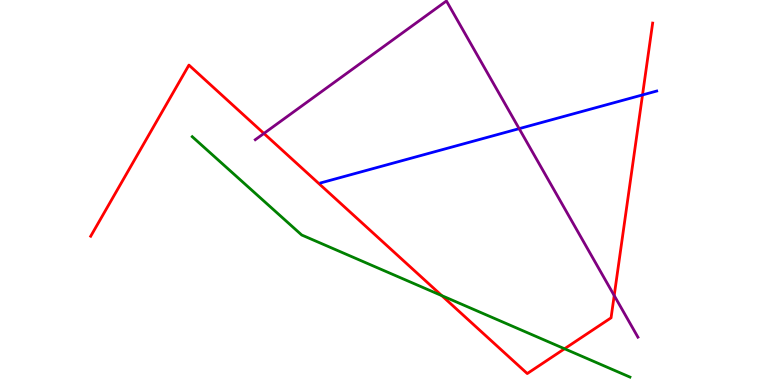[{'lines': ['blue', 'red'], 'intersections': [{'x': 8.29, 'y': 7.53}]}, {'lines': ['green', 'red'], 'intersections': [{'x': 5.7, 'y': 2.32}, {'x': 7.28, 'y': 0.941}]}, {'lines': ['purple', 'red'], 'intersections': [{'x': 3.41, 'y': 6.53}, {'x': 7.93, 'y': 2.32}]}, {'lines': ['blue', 'green'], 'intersections': []}, {'lines': ['blue', 'purple'], 'intersections': [{'x': 6.7, 'y': 6.66}]}, {'lines': ['green', 'purple'], 'intersections': []}]